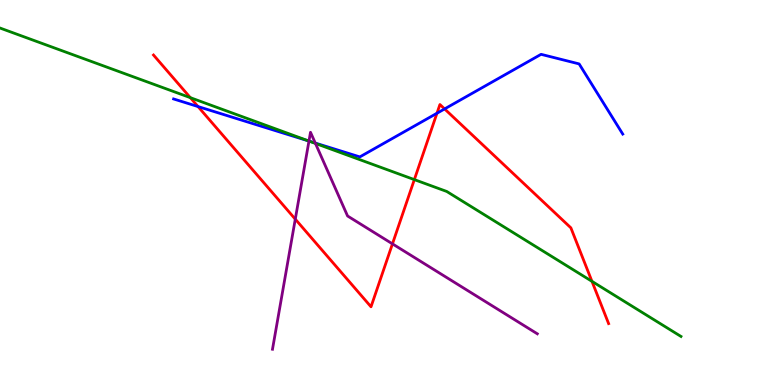[{'lines': ['blue', 'red'], 'intersections': [{'x': 2.56, 'y': 7.23}, {'x': 5.64, 'y': 7.06}, {'x': 5.74, 'y': 7.17}]}, {'lines': ['green', 'red'], 'intersections': [{'x': 2.46, 'y': 7.46}, {'x': 5.35, 'y': 5.33}, {'x': 7.64, 'y': 2.69}]}, {'lines': ['purple', 'red'], 'intersections': [{'x': 3.81, 'y': 4.31}, {'x': 5.06, 'y': 3.67}]}, {'lines': ['blue', 'green'], 'intersections': [{'x': 3.99, 'y': 6.33}]}, {'lines': ['blue', 'purple'], 'intersections': [{'x': 3.99, 'y': 6.34}, {'x': 4.07, 'y': 6.28}]}, {'lines': ['green', 'purple'], 'intersections': [{'x': 3.99, 'y': 6.34}, {'x': 4.07, 'y': 6.27}]}]